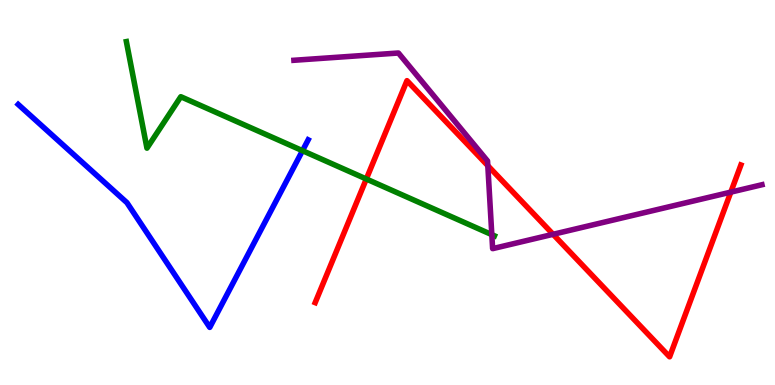[{'lines': ['blue', 'red'], 'intersections': []}, {'lines': ['green', 'red'], 'intersections': [{'x': 4.73, 'y': 5.35}]}, {'lines': ['purple', 'red'], 'intersections': [{'x': 6.29, 'y': 5.7}, {'x': 7.14, 'y': 3.91}, {'x': 9.43, 'y': 5.01}]}, {'lines': ['blue', 'green'], 'intersections': [{'x': 3.9, 'y': 6.09}]}, {'lines': ['blue', 'purple'], 'intersections': []}, {'lines': ['green', 'purple'], 'intersections': [{'x': 6.35, 'y': 3.91}]}]